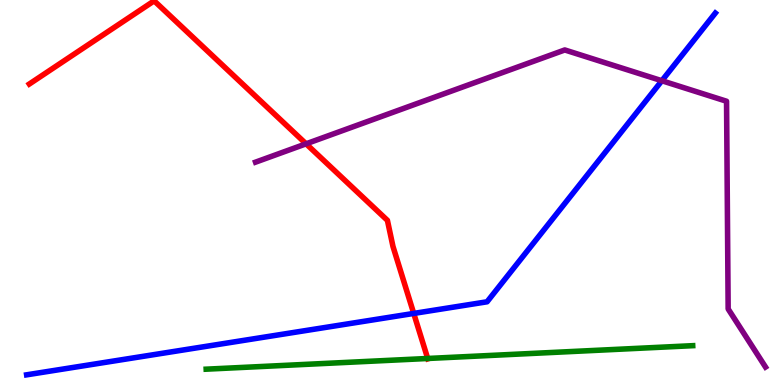[{'lines': ['blue', 'red'], 'intersections': [{'x': 5.34, 'y': 1.86}]}, {'lines': ['green', 'red'], 'intersections': [{'x': 5.52, 'y': 0.689}]}, {'lines': ['purple', 'red'], 'intersections': [{'x': 3.95, 'y': 6.26}]}, {'lines': ['blue', 'green'], 'intersections': []}, {'lines': ['blue', 'purple'], 'intersections': [{'x': 8.54, 'y': 7.9}]}, {'lines': ['green', 'purple'], 'intersections': []}]